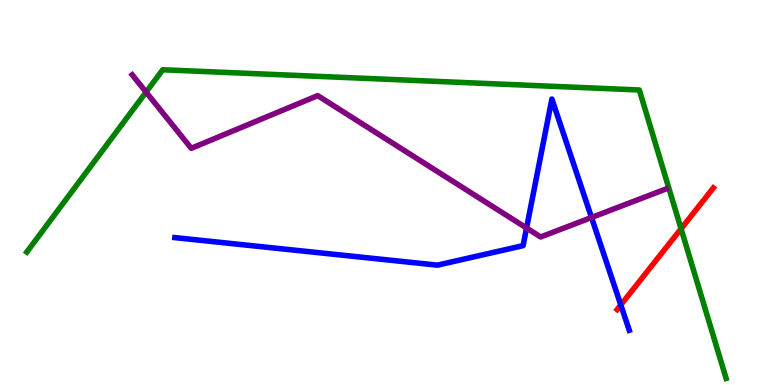[{'lines': ['blue', 'red'], 'intersections': [{'x': 8.01, 'y': 2.08}]}, {'lines': ['green', 'red'], 'intersections': [{'x': 8.79, 'y': 4.06}]}, {'lines': ['purple', 'red'], 'intersections': []}, {'lines': ['blue', 'green'], 'intersections': []}, {'lines': ['blue', 'purple'], 'intersections': [{'x': 6.79, 'y': 4.08}, {'x': 7.63, 'y': 4.35}]}, {'lines': ['green', 'purple'], 'intersections': [{'x': 1.88, 'y': 7.61}]}]